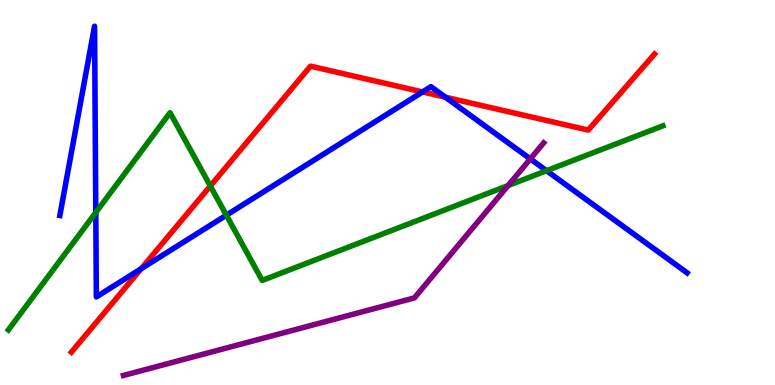[{'lines': ['blue', 'red'], 'intersections': [{'x': 1.82, 'y': 3.02}, {'x': 5.45, 'y': 7.61}, {'x': 5.75, 'y': 7.48}]}, {'lines': ['green', 'red'], 'intersections': [{'x': 2.71, 'y': 5.17}]}, {'lines': ['purple', 'red'], 'intersections': []}, {'lines': ['blue', 'green'], 'intersections': [{'x': 1.24, 'y': 4.48}, {'x': 2.92, 'y': 4.41}, {'x': 7.05, 'y': 5.57}]}, {'lines': ['blue', 'purple'], 'intersections': [{'x': 6.84, 'y': 5.87}]}, {'lines': ['green', 'purple'], 'intersections': [{'x': 6.56, 'y': 5.18}]}]